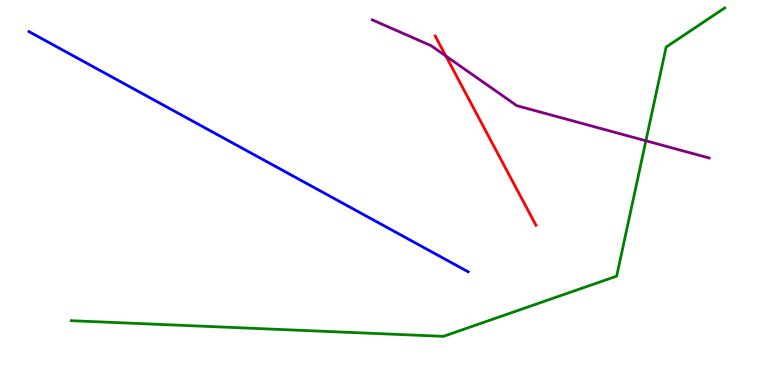[{'lines': ['blue', 'red'], 'intersections': []}, {'lines': ['green', 'red'], 'intersections': []}, {'lines': ['purple', 'red'], 'intersections': [{'x': 5.75, 'y': 8.54}]}, {'lines': ['blue', 'green'], 'intersections': []}, {'lines': ['blue', 'purple'], 'intersections': []}, {'lines': ['green', 'purple'], 'intersections': [{'x': 8.33, 'y': 6.34}]}]